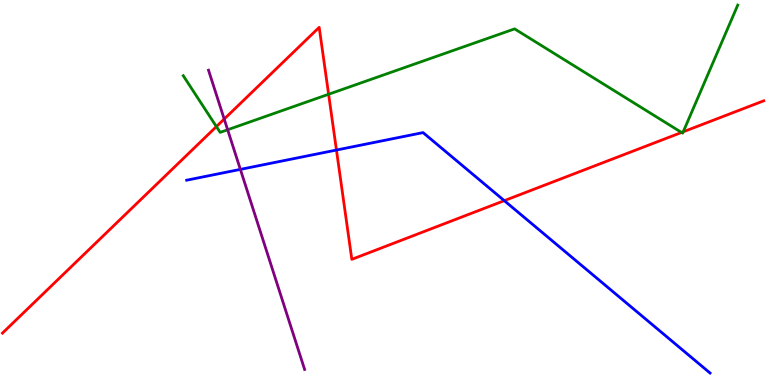[{'lines': ['blue', 'red'], 'intersections': [{'x': 4.34, 'y': 6.1}, {'x': 6.51, 'y': 4.79}]}, {'lines': ['green', 'red'], 'intersections': [{'x': 2.79, 'y': 6.71}, {'x': 4.24, 'y': 7.55}, {'x': 8.79, 'y': 6.56}, {'x': 8.82, 'y': 6.58}]}, {'lines': ['purple', 'red'], 'intersections': [{'x': 2.89, 'y': 6.91}]}, {'lines': ['blue', 'green'], 'intersections': []}, {'lines': ['blue', 'purple'], 'intersections': [{'x': 3.1, 'y': 5.6}]}, {'lines': ['green', 'purple'], 'intersections': [{'x': 2.94, 'y': 6.63}]}]